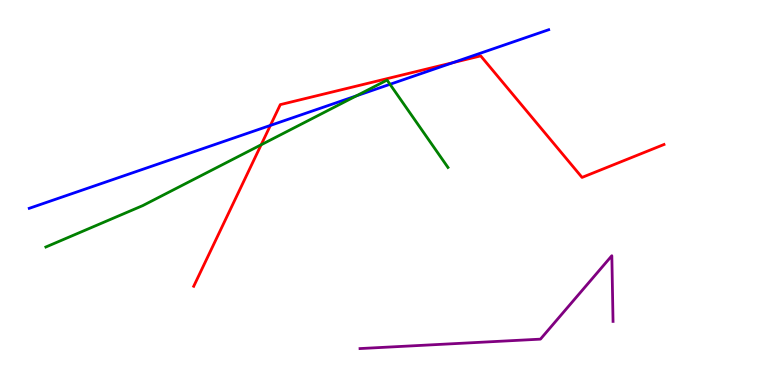[{'lines': ['blue', 'red'], 'intersections': [{'x': 3.49, 'y': 6.74}, {'x': 5.85, 'y': 8.37}]}, {'lines': ['green', 'red'], 'intersections': [{'x': 3.37, 'y': 6.24}]}, {'lines': ['purple', 'red'], 'intersections': []}, {'lines': ['blue', 'green'], 'intersections': [{'x': 4.6, 'y': 7.51}, {'x': 5.03, 'y': 7.81}]}, {'lines': ['blue', 'purple'], 'intersections': []}, {'lines': ['green', 'purple'], 'intersections': []}]